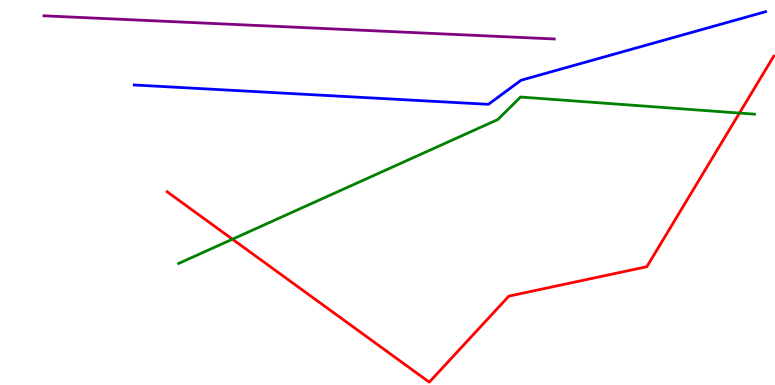[{'lines': ['blue', 'red'], 'intersections': []}, {'lines': ['green', 'red'], 'intersections': [{'x': 3.0, 'y': 3.79}, {'x': 9.54, 'y': 7.06}]}, {'lines': ['purple', 'red'], 'intersections': []}, {'lines': ['blue', 'green'], 'intersections': []}, {'lines': ['blue', 'purple'], 'intersections': []}, {'lines': ['green', 'purple'], 'intersections': []}]